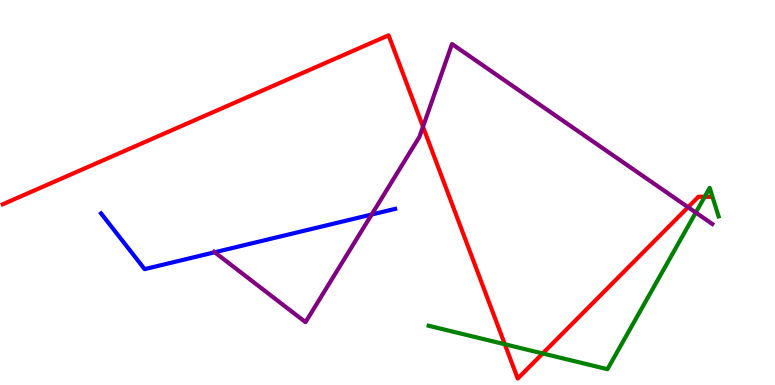[{'lines': ['blue', 'red'], 'intersections': []}, {'lines': ['green', 'red'], 'intersections': [{'x': 6.51, 'y': 1.06}, {'x': 7.0, 'y': 0.819}, {'x': 9.09, 'y': 4.89}]}, {'lines': ['purple', 'red'], 'intersections': [{'x': 5.46, 'y': 6.71}, {'x': 8.88, 'y': 4.62}]}, {'lines': ['blue', 'green'], 'intersections': []}, {'lines': ['blue', 'purple'], 'intersections': [{'x': 2.77, 'y': 3.45}, {'x': 4.8, 'y': 4.43}]}, {'lines': ['green', 'purple'], 'intersections': [{'x': 8.98, 'y': 4.48}]}]